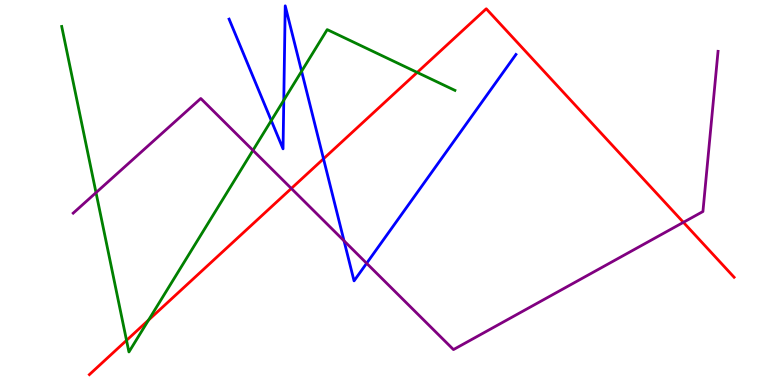[{'lines': ['blue', 'red'], 'intersections': [{'x': 4.17, 'y': 5.88}]}, {'lines': ['green', 'red'], 'intersections': [{'x': 1.63, 'y': 1.16}, {'x': 1.92, 'y': 1.69}, {'x': 5.38, 'y': 8.12}]}, {'lines': ['purple', 'red'], 'intersections': [{'x': 3.76, 'y': 5.11}, {'x': 8.82, 'y': 4.23}]}, {'lines': ['blue', 'green'], 'intersections': [{'x': 3.5, 'y': 6.87}, {'x': 3.66, 'y': 7.4}, {'x': 3.89, 'y': 8.15}]}, {'lines': ['blue', 'purple'], 'intersections': [{'x': 4.44, 'y': 3.74}, {'x': 4.73, 'y': 3.16}]}, {'lines': ['green', 'purple'], 'intersections': [{'x': 1.24, 'y': 5.0}, {'x': 3.26, 'y': 6.1}]}]